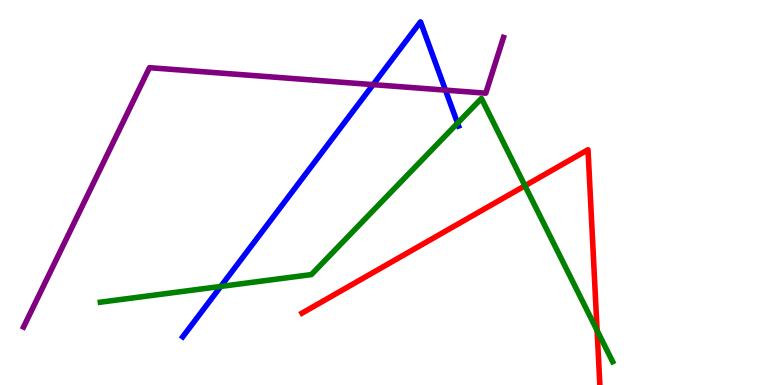[{'lines': ['blue', 'red'], 'intersections': []}, {'lines': ['green', 'red'], 'intersections': [{'x': 6.77, 'y': 5.17}, {'x': 7.7, 'y': 1.42}]}, {'lines': ['purple', 'red'], 'intersections': []}, {'lines': ['blue', 'green'], 'intersections': [{'x': 2.85, 'y': 2.56}, {'x': 5.9, 'y': 6.8}]}, {'lines': ['blue', 'purple'], 'intersections': [{'x': 4.81, 'y': 7.8}, {'x': 5.75, 'y': 7.66}]}, {'lines': ['green', 'purple'], 'intersections': []}]